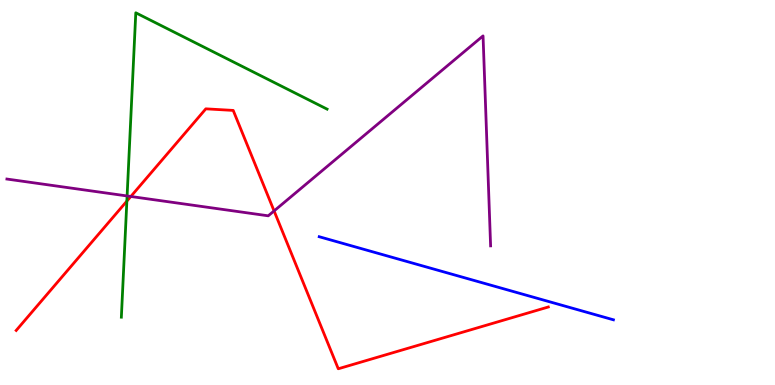[{'lines': ['blue', 'red'], 'intersections': []}, {'lines': ['green', 'red'], 'intersections': [{'x': 1.64, 'y': 4.78}]}, {'lines': ['purple', 'red'], 'intersections': [{'x': 1.69, 'y': 4.9}, {'x': 3.54, 'y': 4.52}]}, {'lines': ['blue', 'green'], 'intersections': []}, {'lines': ['blue', 'purple'], 'intersections': []}, {'lines': ['green', 'purple'], 'intersections': [{'x': 1.64, 'y': 4.91}]}]